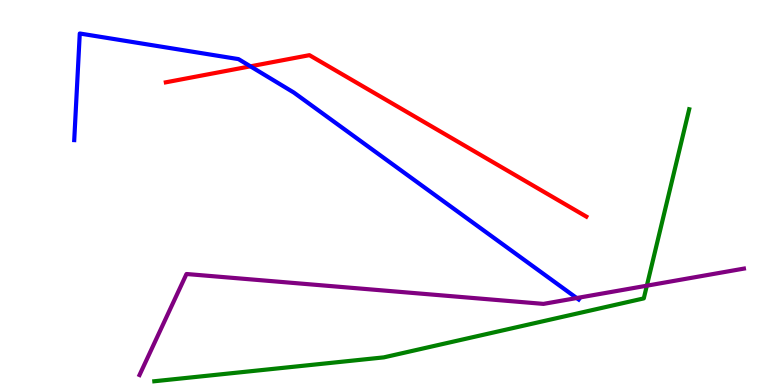[{'lines': ['blue', 'red'], 'intersections': [{'x': 3.23, 'y': 8.28}]}, {'lines': ['green', 'red'], 'intersections': []}, {'lines': ['purple', 'red'], 'intersections': []}, {'lines': ['blue', 'green'], 'intersections': []}, {'lines': ['blue', 'purple'], 'intersections': [{'x': 7.44, 'y': 2.26}]}, {'lines': ['green', 'purple'], 'intersections': [{'x': 8.35, 'y': 2.58}]}]